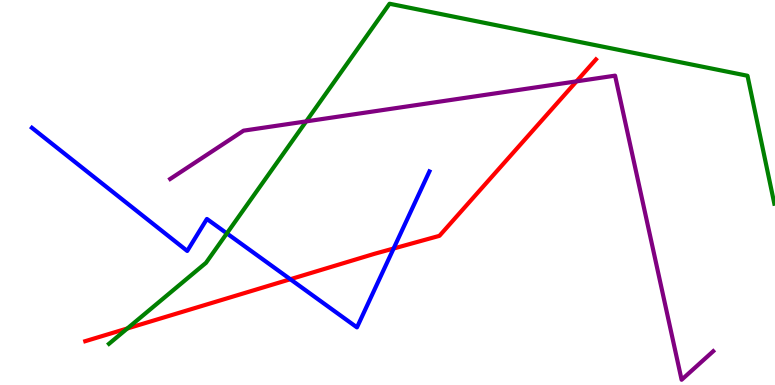[{'lines': ['blue', 'red'], 'intersections': [{'x': 3.75, 'y': 2.75}, {'x': 5.08, 'y': 3.55}]}, {'lines': ['green', 'red'], 'intersections': [{'x': 1.64, 'y': 1.47}]}, {'lines': ['purple', 'red'], 'intersections': [{'x': 7.44, 'y': 7.89}]}, {'lines': ['blue', 'green'], 'intersections': [{'x': 2.93, 'y': 3.94}]}, {'lines': ['blue', 'purple'], 'intersections': []}, {'lines': ['green', 'purple'], 'intersections': [{'x': 3.95, 'y': 6.85}]}]